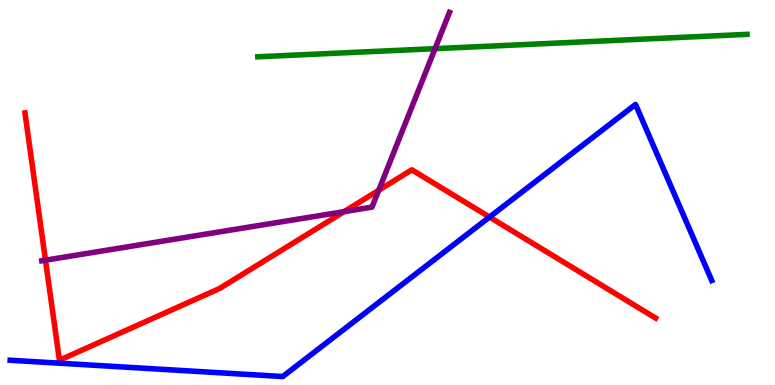[{'lines': ['blue', 'red'], 'intersections': [{'x': 6.32, 'y': 4.36}]}, {'lines': ['green', 'red'], 'intersections': []}, {'lines': ['purple', 'red'], 'intersections': [{'x': 0.587, 'y': 3.24}, {'x': 4.44, 'y': 4.5}, {'x': 4.89, 'y': 5.06}]}, {'lines': ['blue', 'green'], 'intersections': []}, {'lines': ['blue', 'purple'], 'intersections': []}, {'lines': ['green', 'purple'], 'intersections': [{'x': 5.61, 'y': 8.74}]}]